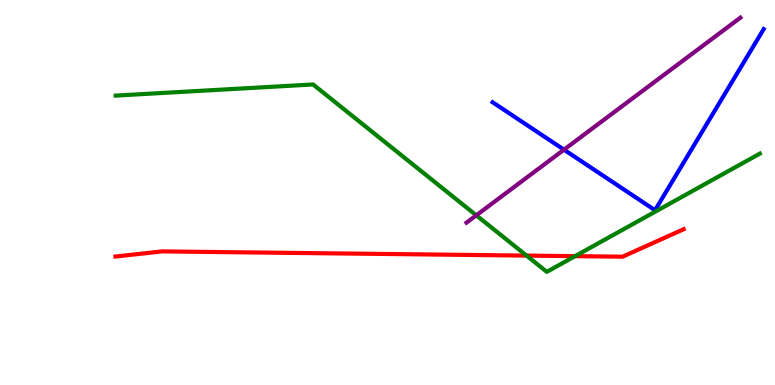[{'lines': ['blue', 'red'], 'intersections': []}, {'lines': ['green', 'red'], 'intersections': [{'x': 6.79, 'y': 3.36}, {'x': 7.42, 'y': 3.35}]}, {'lines': ['purple', 'red'], 'intersections': []}, {'lines': ['blue', 'green'], 'intersections': []}, {'lines': ['blue', 'purple'], 'intersections': [{'x': 7.28, 'y': 6.11}]}, {'lines': ['green', 'purple'], 'intersections': [{'x': 6.15, 'y': 4.41}]}]